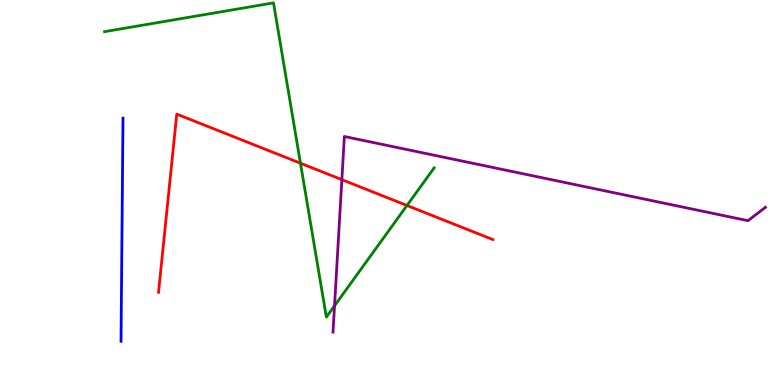[{'lines': ['blue', 'red'], 'intersections': []}, {'lines': ['green', 'red'], 'intersections': [{'x': 3.88, 'y': 5.76}, {'x': 5.25, 'y': 4.66}]}, {'lines': ['purple', 'red'], 'intersections': [{'x': 4.41, 'y': 5.33}]}, {'lines': ['blue', 'green'], 'intersections': []}, {'lines': ['blue', 'purple'], 'intersections': []}, {'lines': ['green', 'purple'], 'intersections': [{'x': 4.32, 'y': 2.06}]}]